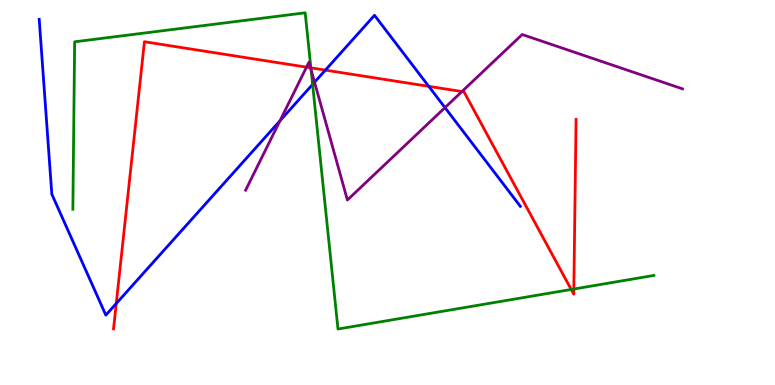[{'lines': ['blue', 'red'], 'intersections': [{'x': 1.5, 'y': 2.12}, {'x': 4.2, 'y': 8.18}, {'x': 5.53, 'y': 7.76}]}, {'lines': ['green', 'red'], 'intersections': [{'x': 4.01, 'y': 8.24}, {'x': 7.37, 'y': 2.48}, {'x': 7.4, 'y': 2.49}]}, {'lines': ['purple', 'red'], 'intersections': [{'x': 3.95, 'y': 8.26}, {'x': 4.01, 'y': 8.24}, {'x': 5.96, 'y': 7.62}]}, {'lines': ['blue', 'green'], 'intersections': [{'x': 4.03, 'y': 7.81}]}, {'lines': ['blue', 'purple'], 'intersections': [{'x': 3.61, 'y': 6.86}, {'x': 4.06, 'y': 7.86}, {'x': 5.74, 'y': 7.2}]}, {'lines': ['green', 'purple'], 'intersections': [{'x': 4.01, 'y': 8.19}]}]